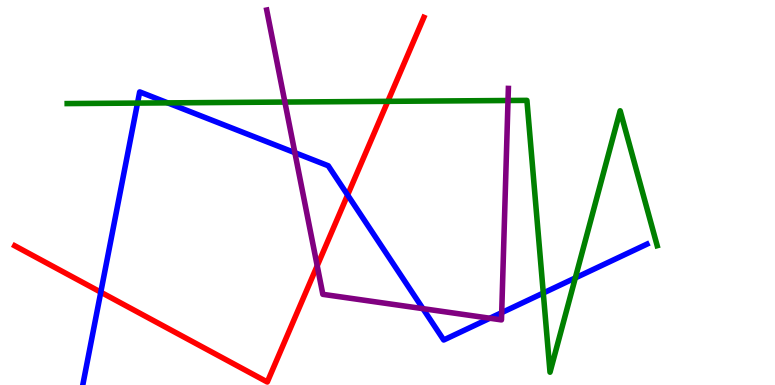[{'lines': ['blue', 'red'], 'intersections': [{'x': 1.3, 'y': 2.41}, {'x': 4.49, 'y': 4.94}]}, {'lines': ['green', 'red'], 'intersections': [{'x': 5.0, 'y': 7.37}]}, {'lines': ['purple', 'red'], 'intersections': [{'x': 4.09, 'y': 3.1}]}, {'lines': ['blue', 'green'], 'intersections': [{'x': 1.77, 'y': 7.32}, {'x': 2.16, 'y': 7.33}, {'x': 7.01, 'y': 2.39}, {'x': 7.42, 'y': 2.78}]}, {'lines': ['blue', 'purple'], 'intersections': [{'x': 3.8, 'y': 6.03}, {'x': 5.46, 'y': 1.98}, {'x': 6.32, 'y': 1.73}, {'x': 6.47, 'y': 1.88}]}, {'lines': ['green', 'purple'], 'intersections': [{'x': 3.68, 'y': 7.35}, {'x': 6.56, 'y': 7.39}]}]